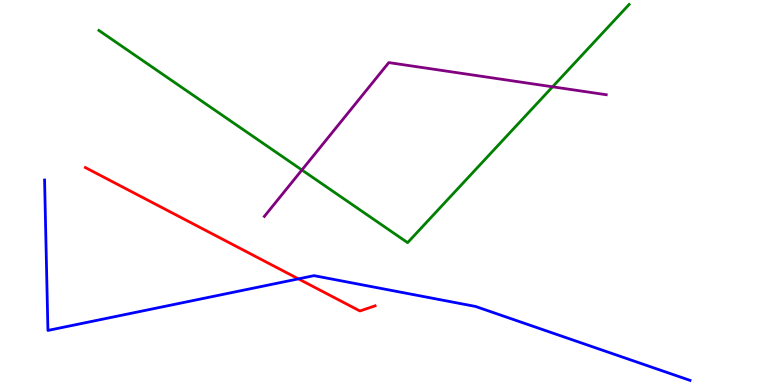[{'lines': ['blue', 'red'], 'intersections': [{'x': 3.85, 'y': 2.76}]}, {'lines': ['green', 'red'], 'intersections': []}, {'lines': ['purple', 'red'], 'intersections': []}, {'lines': ['blue', 'green'], 'intersections': []}, {'lines': ['blue', 'purple'], 'intersections': []}, {'lines': ['green', 'purple'], 'intersections': [{'x': 3.9, 'y': 5.58}, {'x': 7.13, 'y': 7.75}]}]